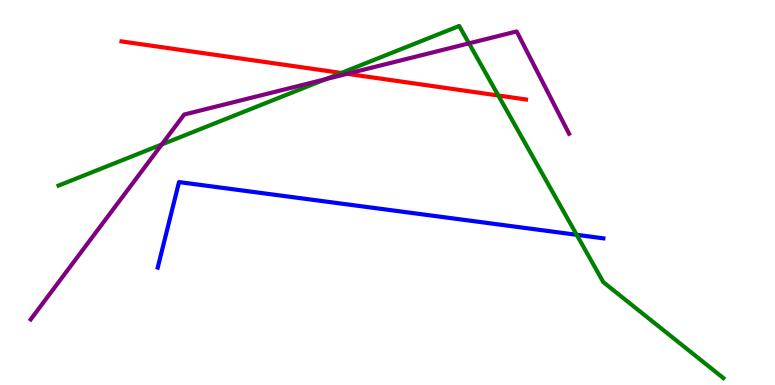[{'lines': ['blue', 'red'], 'intersections': []}, {'lines': ['green', 'red'], 'intersections': [{'x': 4.4, 'y': 8.11}, {'x': 6.43, 'y': 7.52}]}, {'lines': ['purple', 'red'], 'intersections': [{'x': 4.48, 'y': 8.08}]}, {'lines': ['blue', 'green'], 'intersections': [{'x': 7.44, 'y': 3.9}]}, {'lines': ['blue', 'purple'], 'intersections': []}, {'lines': ['green', 'purple'], 'intersections': [{'x': 2.09, 'y': 6.25}, {'x': 4.2, 'y': 7.94}, {'x': 6.05, 'y': 8.87}]}]